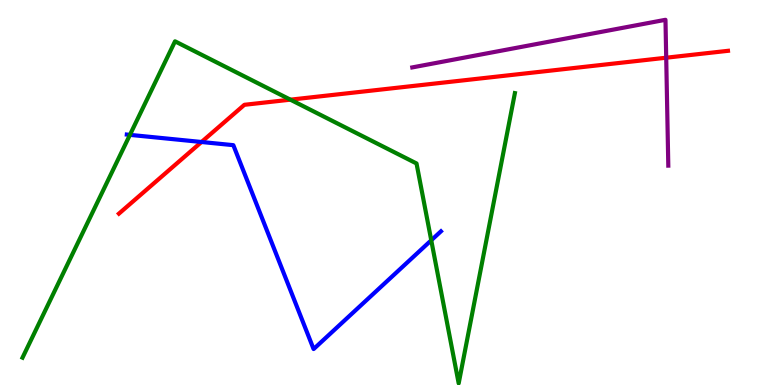[{'lines': ['blue', 'red'], 'intersections': [{'x': 2.6, 'y': 6.31}]}, {'lines': ['green', 'red'], 'intersections': [{'x': 3.75, 'y': 7.41}]}, {'lines': ['purple', 'red'], 'intersections': [{'x': 8.6, 'y': 8.5}]}, {'lines': ['blue', 'green'], 'intersections': [{'x': 1.68, 'y': 6.5}, {'x': 5.56, 'y': 3.76}]}, {'lines': ['blue', 'purple'], 'intersections': []}, {'lines': ['green', 'purple'], 'intersections': []}]